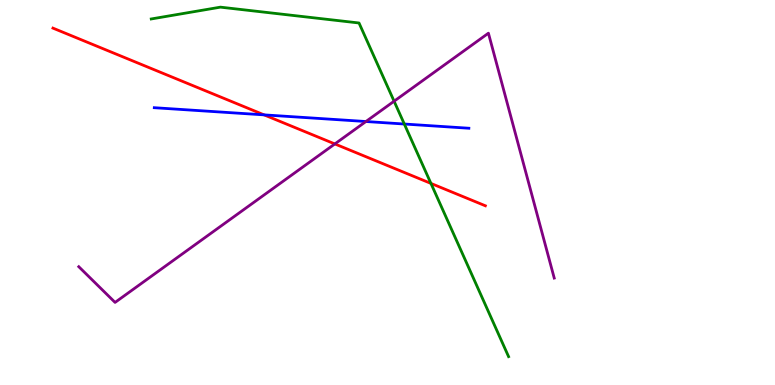[{'lines': ['blue', 'red'], 'intersections': [{'x': 3.41, 'y': 7.02}]}, {'lines': ['green', 'red'], 'intersections': [{'x': 5.56, 'y': 5.24}]}, {'lines': ['purple', 'red'], 'intersections': [{'x': 4.32, 'y': 6.26}]}, {'lines': ['blue', 'green'], 'intersections': [{'x': 5.22, 'y': 6.78}]}, {'lines': ['blue', 'purple'], 'intersections': [{'x': 4.72, 'y': 6.84}]}, {'lines': ['green', 'purple'], 'intersections': [{'x': 5.09, 'y': 7.37}]}]